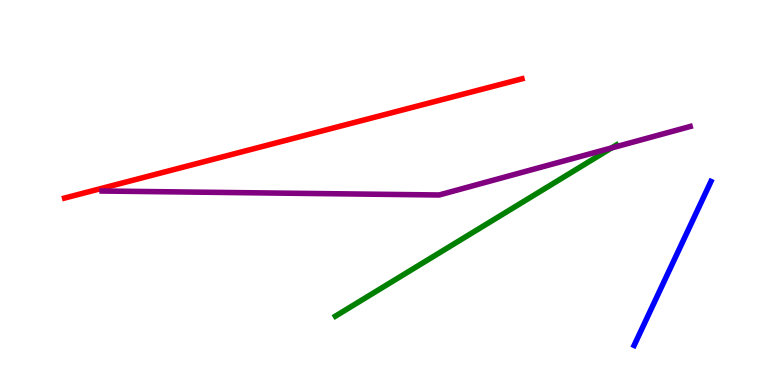[{'lines': ['blue', 'red'], 'intersections': []}, {'lines': ['green', 'red'], 'intersections': []}, {'lines': ['purple', 'red'], 'intersections': []}, {'lines': ['blue', 'green'], 'intersections': []}, {'lines': ['blue', 'purple'], 'intersections': []}, {'lines': ['green', 'purple'], 'intersections': [{'x': 7.89, 'y': 6.16}]}]